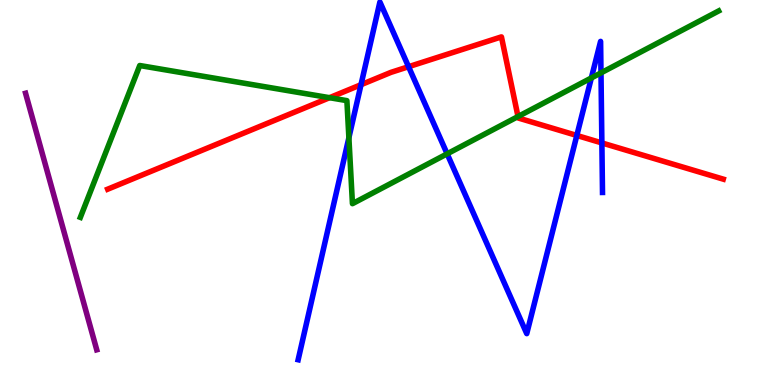[{'lines': ['blue', 'red'], 'intersections': [{'x': 4.66, 'y': 7.8}, {'x': 5.27, 'y': 8.27}, {'x': 7.44, 'y': 6.48}, {'x': 7.77, 'y': 6.29}]}, {'lines': ['green', 'red'], 'intersections': [{'x': 4.25, 'y': 7.46}, {'x': 6.68, 'y': 6.97}]}, {'lines': ['purple', 'red'], 'intersections': []}, {'lines': ['blue', 'green'], 'intersections': [{'x': 4.5, 'y': 6.42}, {'x': 5.77, 'y': 6.0}, {'x': 7.63, 'y': 7.98}, {'x': 7.75, 'y': 8.11}]}, {'lines': ['blue', 'purple'], 'intersections': []}, {'lines': ['green', 'purple'], 'intersections': []}]